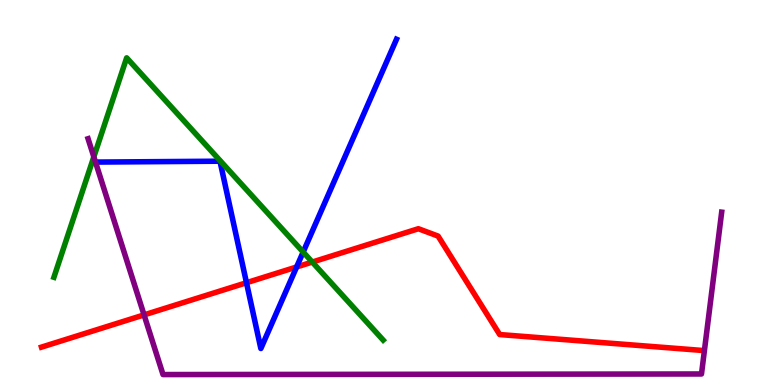[{'lines': ['blue', 'red'], 'intersections': [{'x': 3.18, 'y': 2.66}, {'x': 3.83, 'y': 3.07}]}, {'lines': ['green', 'red'], 'intersections': [{'x': 4.03, 'y': 3.19}]}, {'lines': ['purple', 'red'], 'intersections': [{'x': 1.86, 'y': 1.82}]}, {'lines': ['blue', 'green'], 'intersections': [{'x': 3.91, 'y': 3.45}]}, {'lines': ['blue', 'purple'], 'intersections': []}, {'lines': ['green', 'purple'], 'intersections': [{'x': 1.21, 'y': 5.93}]}]